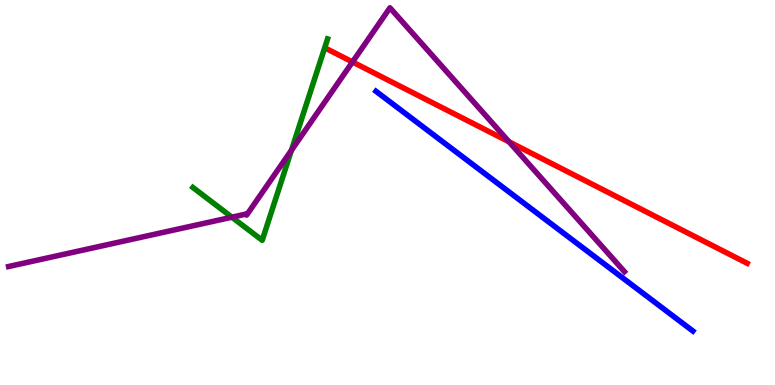[{'lines': ['blue', 'red'], 'intersections': []}, {'lines': ['green', 'red'], 'intersections': []}, {'lines': ['purple', 'red'], 'intersections': [{'x': 4.55, 'y': 8.39}, {'x': 6.57, 'y': 6.32}]}, {'lines': ['blue', 'green'], 'intersections': []}, {'lines': ['blue', 'purple'], 'intersections': []}, {'lines': ['green', 'purple'], 'intersections': [{'x': 2.99, 'y': 4.36}, {'x': 3.76, 'y': 6.1}]}]